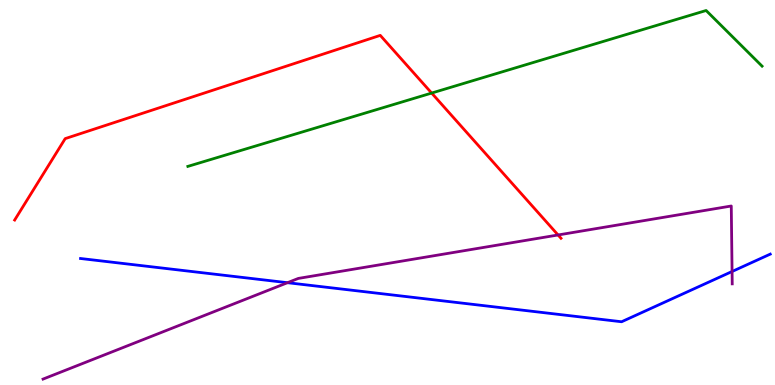[{'lines': ['blue', 'red'], 'intersections': []}, {'lines': ['green', 'red'], 'intersections': [{'x': 5.57, 'y': 7.58}]}, {'lines': ['purple', 'red'], 'intersections': [{'x': 7.2, 'y': 3.9}]}, {'lines': ['blue', 'green'], 'intersections': []}, {'lines': ['blue', 'purple'], 'intersections': [{'x': 3.71, 'y': 2.66}, {'x': 9.45, 'y': 2.95}]}, {'lines': ['green', 'purple'], 'intersections': []}]